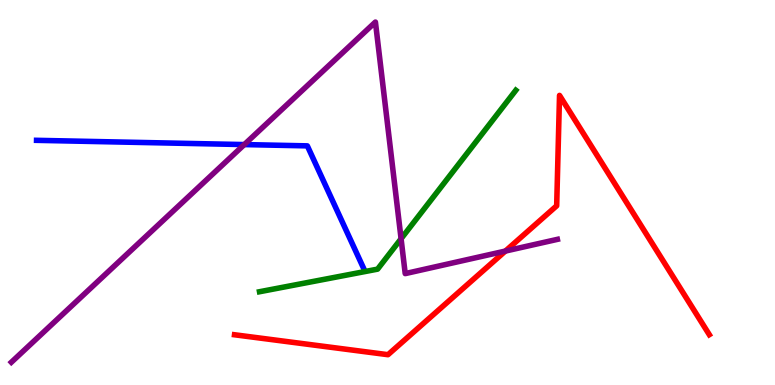[{'lines': ['blue', 'red'], 'intersections': []}, {'lines': ['green', 'red'], 'intersections': []}, {'lines': ['purple', 'red'], 'intersections': [{'x': 6.52, 'y': 3.48}]}, {'lines': ['blue', 'green'], 'intersections': []}, {'lines': ['blue', 'purple'], 'intersections': [{'x': 3.15, 'y': 6.24}]}, {'lines': ['green', 'purple'], 'intersections': [{'x': 5.18, 'y': 3.8}]}]